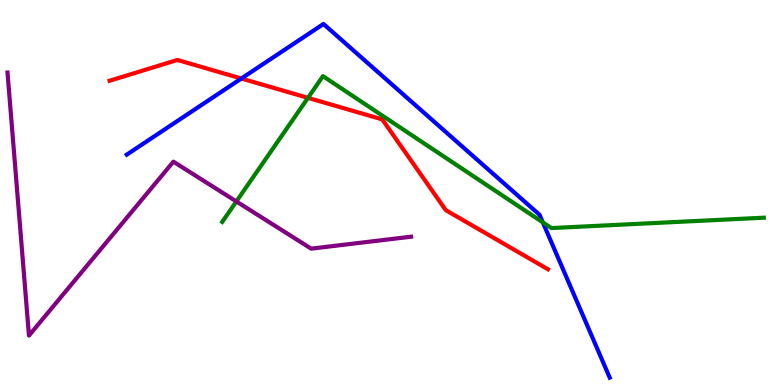[{'lines': ['blue', 'red'], 'intersections': [{'x': 3.11, 'y': 7.96}]}, {'lines': ['green', 'red'], 'intersections': [{'x': 3.97, 'y': 7.46}]}, {'lines': ['purple', 'red'], 'intersections': []}, {'lines': ['blue', 'green'], 'intersections': [{'x': 7.0, 'y': 4.22}]}, {'lines': ['blue', 'purple'], 'intersections': []}, {'lines': ['green', 'purple'], 'intersections': [{'x': 3.05, 'y': 4.77}]}]